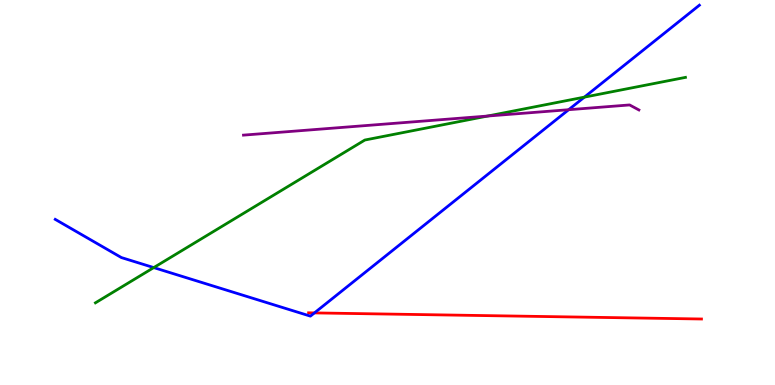[{'lines': ['blue', 'red'], 'intersections': [{'x': 4.06, 'y': 1.87}]}, {'lines': ['green', 'red'], 'intersections': []}, {'lines': ['purple', 'red'], 'intersections': []}, {'lines': ['blue', 'green'], 'intersections': [{'x': 1.98, 'y': 3.05}, {'x': 7.54, 'y': 7.48}]}, {'lines': ['blue', 'purple'], 'intersections': [{'x': 7.34, 'y': 7.15}]}, {'lines': ['green', 'purple'], 'intersections': [{'x': 6.29, 'y': 6.99}]}]